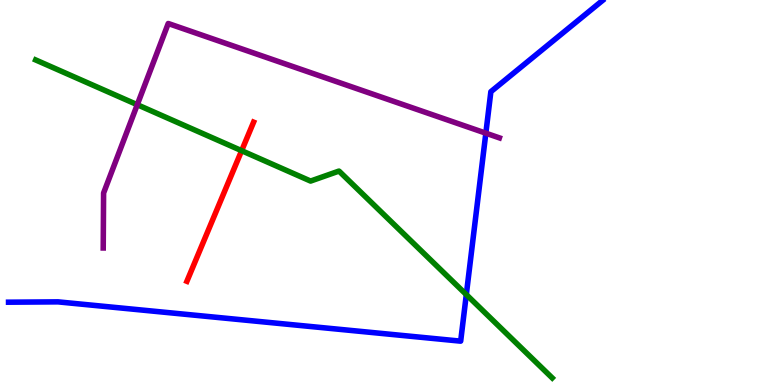[{'lines': ['blue', 'red'], 'intersections': []}, {'lines': ['green', 'red'], 'intersections': [{'x': 3.12, 'y': 6.09}]}, {'lines': ['purple', 'red'], 'intersections': []}, {'lines': ['blue', 'green'], 'intersections': [{'x': 6.02, 'y': 2.35}]}, {'lines': ['blue', 'purple'], 'intersections': [{'x': 6.27, 'y': 6.54}]}, {'lines': ['green', 'purple'], 'intersections': [{'x': 1.77, 'y': 7.28}]}]